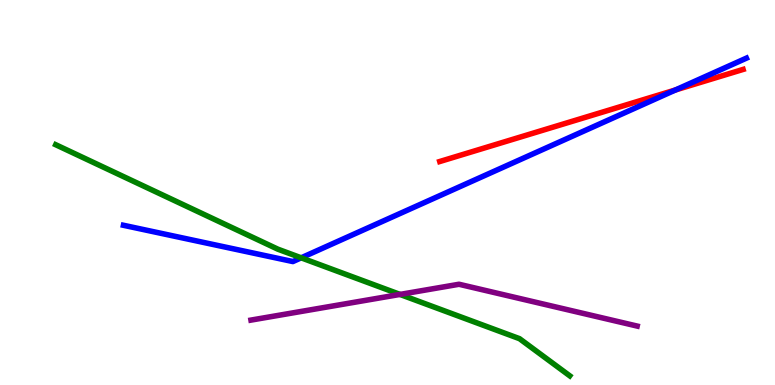[{'lines': ['blue', 'red'], 'intersections': [{'x': 8.72, 'y': 7.66}]}, {'lines': ['green', 'red'], 'intersections': []}, {'lines': ['purple', 'red'], 'intersections': []}, {'lines': ['blue', 'green'], 'intersections': [{'x': 3.89, 'y': 3.3}]}, {'lines': ['blue', 'purple'], 'intersections': []}, {'lines': ['green', 'purple'], 'intersections': [{'x': 5.16, 'y': 2.35}]}]